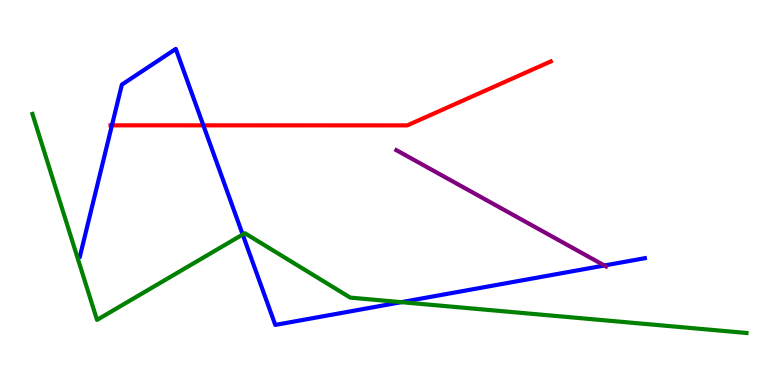[{'lines': ['blue', 'red'], 'intersections': [{'x': 1.44, 'y': 6.74}, {'x': 2.62, 'y': 6.74}]}, {'lines': ['green', 'red'], 'intersections': []}, {'lines': ['purple', 'red'], 'intersections': []}, {'lines': ['blue', 'green'], 'intersections': [{'x': 3.13, 'y': 3.91}, {'x': 5.18, 'y': 2.15}]}, {'lines': ['blue', 'purple'], 'intersections': [{'x': 7.8, 'y': 3.1}]}, {'lines': ['green', 'purple'], 'intersections': []}]